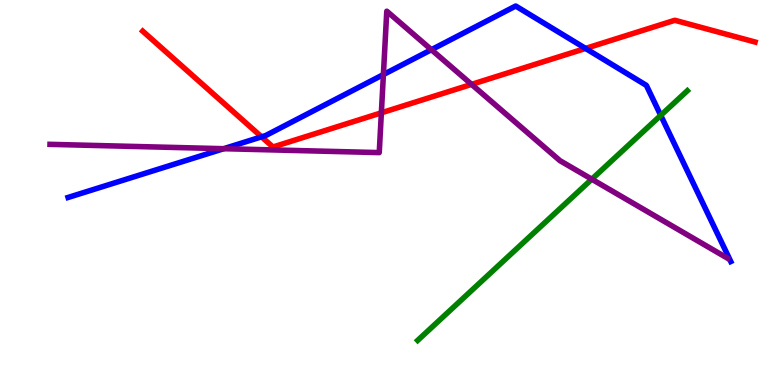[{'lines': ['blue', 'red'], 'intersections': [{'x': 3.37, 'y': 6.45}, {'x': 7.56, 'y': 8.74}]}, {'lines': ['green', 'red'], 'intersections': []}, {'lines': ['purple', 'red'], 'intersections': [{'x': 4.92, 'y': 7.07}, {'x': 6.08, 'y': 7.81}]}, {'lines': ['blue', 'green'], 'intersections': [{'x': 8.53, 'y': 7.0}]}, {'lines': ['blue', 'purple'], 'intersections': [{'x': 2.89, 'y': 6.14}, {'x': 4.95, 'y': 8.06}, {'x': 5.57, 'y': 8.71}]}, {'lines': ['green', 'purple'], 'intersections': [{'x': 7.64, 'y': 5.35}]}]